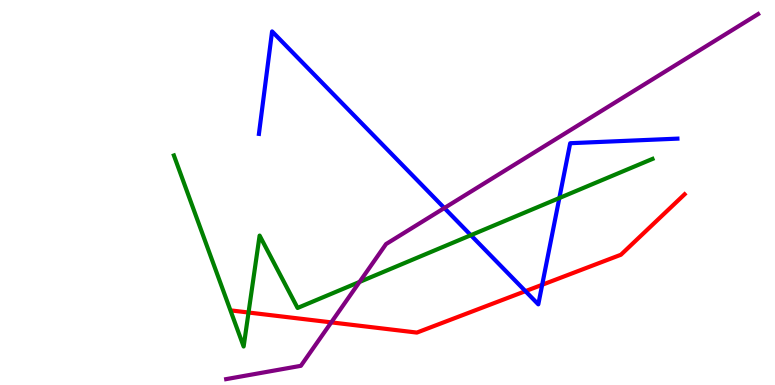[{'lines': ['blue', 'red'], 'intersections': [{'x': 6.78, 'y': 2.44}, {'x': 7.0, 'y': 2.6}]}, {'lines': ['green', 'red'], 'intersections': [{'x': 3.21, 'y': 1.88}]}, {'lines': ['purple', 'red'], 'intersections': [{'x': 4.27, 'y': 1.63}]}, {'lines': ['blue', 'green'], 'intersections': [{'x': 6.08, 'y': 3.89}, {'x': 7.22, 'y': 4.86}]}, {'lines': ['blue', 'purple'], 'intersections': [{'x': 5.73, 'y': 4.6}]}, {'lines': ['green', 'purple'], 'intersections': [{'x': 4.64, 'y': 2.68}]}]